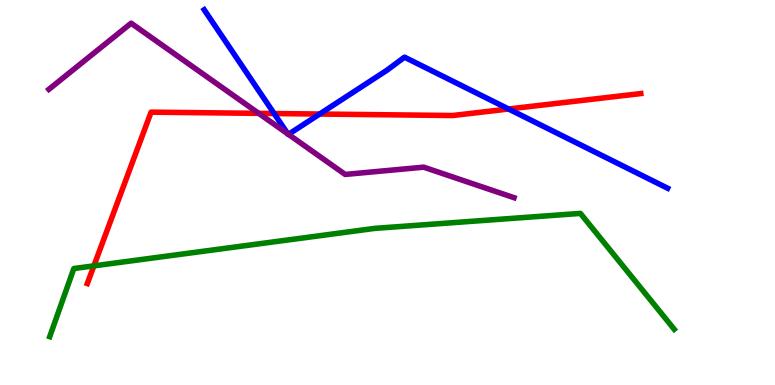[{'lines': ['blue', 'red'], 'intersections': [{'x': 3.54, 'y': 7.05}, {'x': 4.12, 'y': 7.04}, {'x': 6.56, 'y': 7.17}]}, {'lines': ['green', 'red'], 'intersections': [{'x': 1.21, 'y': 3.09}]}, {'lines': ['purple', 'red'], 'intersections': [{'x': 3.34, 'y': 7.06}]}, {'lines': ['blue', 'green'], 'intersections': []}, {'lines': ['blue', 'purple'], 'intersections': [{'x': 3.71, 'y': 6.52}, {'x': 3.72, 'y': 6.51}]}, {'lines': ['green', 'purple'], 'intersections': []}]